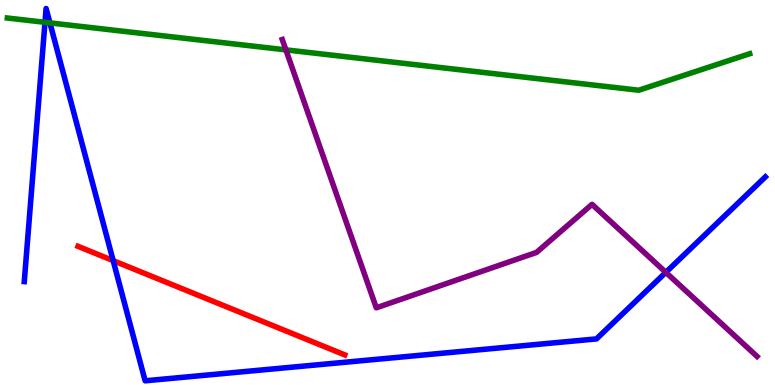[{'lines': ['blue', 'red'], 'intersections': [{'x': 1.46, 'y': 3.23}]}, {'lines': ['green', 'red'], 'intersections': []}, {'lines': ['purple', 'red'], 'intersections': []}, {'lines': ['blue', 'green'], 'intersections': [{'x': 0.58, 'y': 9.42}, {'x': 0.644, 'y': 9.41}]}, {'lines': ['blue', 'purple'], 'intersections': [{'x': 8.59, 'y': 2.93}]}, {'lines': ['green', 'purple'], 'intersections': [{'x': 3.69, 'y': 8.7}]}]